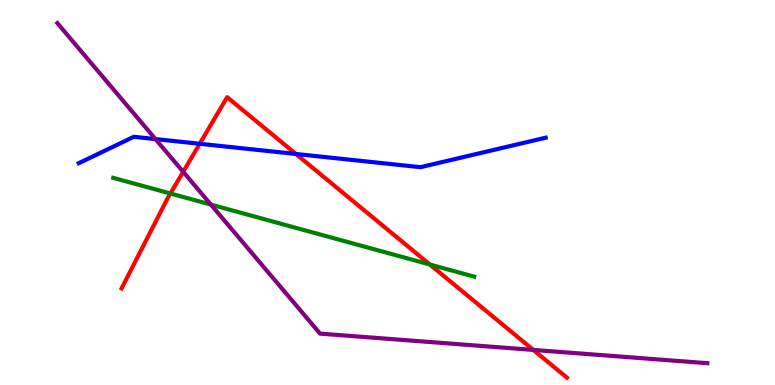[{'lines': ['blue', 'red'], 'intersections': [{'x': 2.58, 'y': 6.27}, {'x': 3.82, 'y': 6.0}]}, {'lines': ['green', 'red'], 'intersections': [{'x': 2.2, 'y': 4.97}, {'x': 5.55, 'y': 3.13}]}, {'lines': ['purple', 'red'], 'intersections': [{'x': 2.36, 'y': 5.54}, {'x': 6.88, 'y': 0.911}]}, {'lines': ['blue', 'green'], 'intersections': []}, {'lines': ['blue', 'purple'], 'intersections': [{'x': 2.01, 'y': 6.39}]}, {'lines': ['green', 'purple'], 'intersections': [{'x': 2.72, 'y': 4.69}]}]